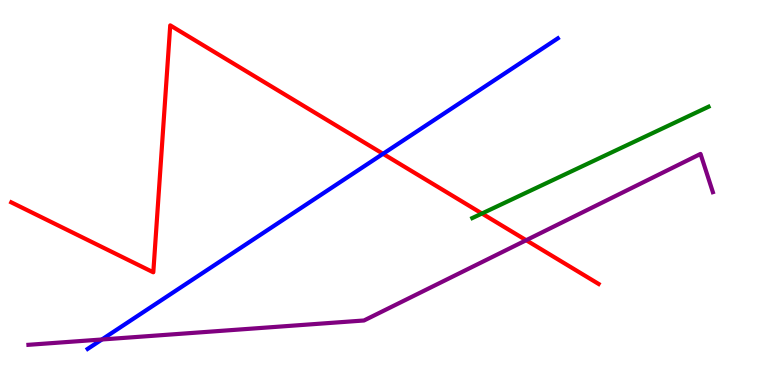[{'lines': ['blue', 'red'], 'intersections': [{'x': 4.94, 'y': 6.01}]}, {'lines': ['green', 'red'], 'intersections': [{'x': 6.22, 'y': 4.45}]}, {'lines': ['purple', 'red'], 'intersections': [{'x': 6.79, 'y': 3.76}]}, {'lines': ['blue', 'green'], 'intersections': []}, {'lines': ['blue', 'purple'], 'intersections': [{'x': 1.31, 'y': 1.18}]}, {'lines': ['green', 'purple'], 'intersections': []}]